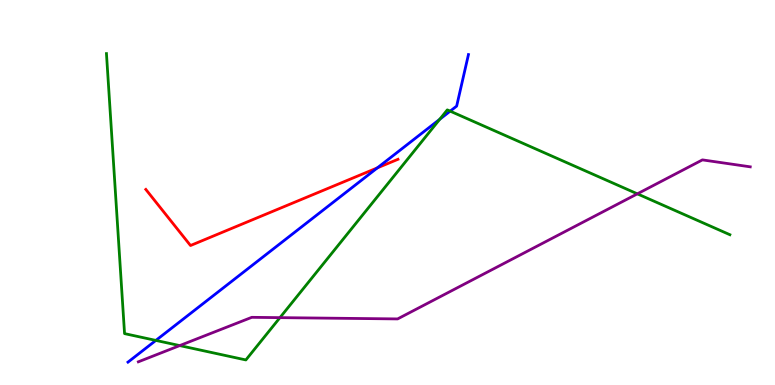[{'lines': ['blue', 'red'], 'intersections': [{'x': 4.87, 'y': 5.64}]}, {'lines': ['green', 'red'], 'intersections': []}, {'lines': ['purple', 'red'], 'intersections': []}, {'lines': ['blue', 'green'], 'intersections': [{'x': 2.01, 'y': 1.16}, {'x': 5.67, 'y': 6.9}, {'x': 5.81, 'y': 7.11}]}, {'lines': ['blue', 'purple'], 'intersections': []}, {'lines': ['green', 'purple'], 'intersections': [{'x': 2.32, 'y': 1.02}, {'x': 3.61, 'y': 1.75}, {'x': 8.22, 'y': 4.97}]}]